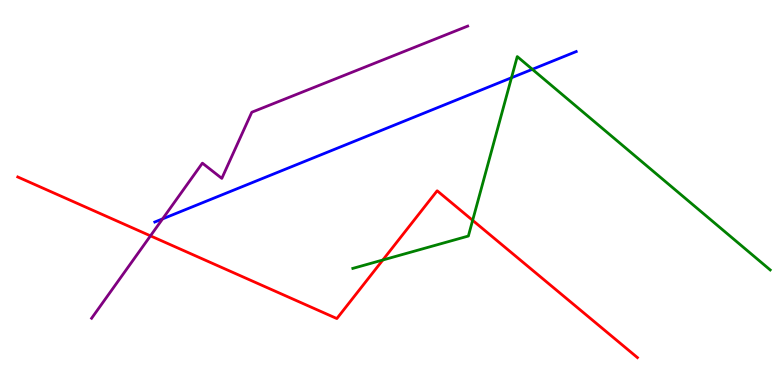[{'lines': ['blue', 'red'], 'intersections': []}, {'lines': ['green', 'red'], 'intersections': [{'x': 4.94, 'y': 3.25}, {'x': 6.1, 'y': 4.28}]}, {'lines': ['purple', 'red'], 'intersections': [{'x': 1.94, 'y': 3.87}]}, {'lines': ['blue', 'green'], 'intersections': [{'x': 6.6, 'y': 7.98}, {'x': 6.87, 'y': 8.2}]}, {'lines': ['blue', 'purple'], 'intersections': [{'x': 2.1, 'y': 4.31}]}, {'lines': ['green', 'purple'], 'intersections': []}]